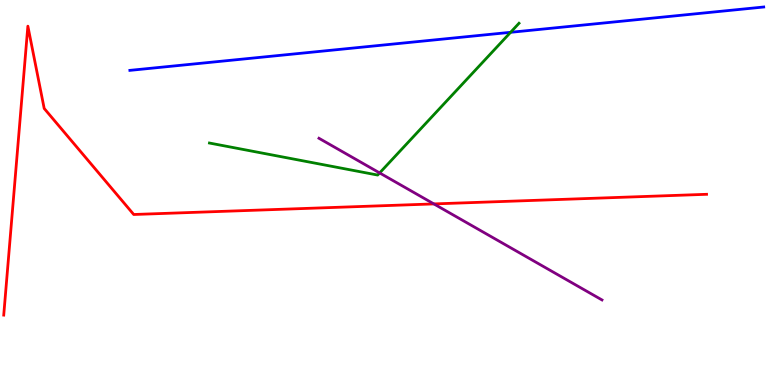[{'lines': ['blue', 'red'], 'intersections': []}, {'lines': ['green', 'red'], 'intersections': []}, {'lines': ['purple', 'red'], 'intersections': [{'x': 5.6, 'y': 4.7}]}, {'lines': ['blue', 'green'], 'intersections': [{'x': 6.59, 'y': 9.16}]}, {'lines': ['blue', 'purple'], 'intersections': []}, {'lines': ['green', 'purple'], 'intersections': [{'x': 4.9, 'y': 5.51}]}]